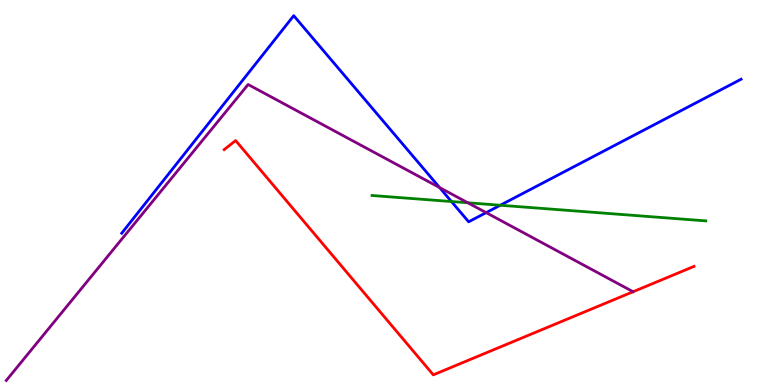[{'lines': ['blue', 'red'], 'intersections': []}, {'lines': ['green', 'red'], 'intersections': []}, {'lines': ['purple', 'red'], 'intersections': []}, {'lines': ['blue', 'green'], 'intersections': [{'x': 5.83, 'y': 4.77}, {'x': 6.46, 'y': 4.67}]}, {'lines': ['blue', 'purple'], 'intersections': [{'x': 5.67, 'y': 5.13}, {'x': 6.27, 'y': 4.48}]}, {'lines': ['green', 'purple'], 'intersections': [{'x': 6.04, 'y': 4.73}]}]